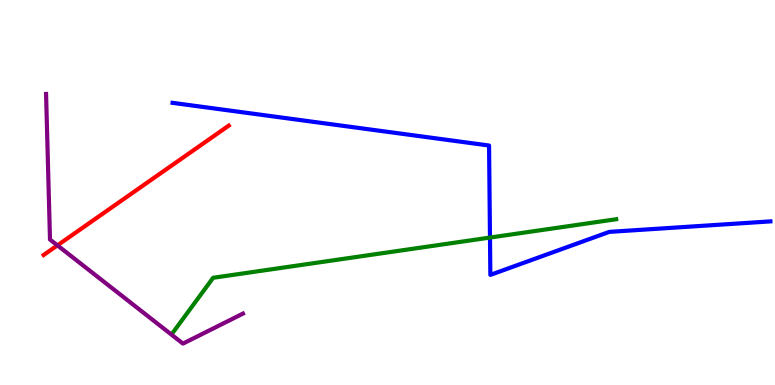[{'lines': ['blue', 'red'], 'intersections': []}, {'lines': ['green', 'red'], 'intersections': []}, {'lines': ['purple', 'red'], 'intersections': [{'x': 0.741, 'y': 3.63}]}, {'lines': ['blue', 'green'], 'intersections': [{'x': 6.32, 'y': 3.83}]}, {'lines': ['blue', 'purple'], 'intersections': []}, {'lines': ['green', 'purple'], 'intersections': []}]